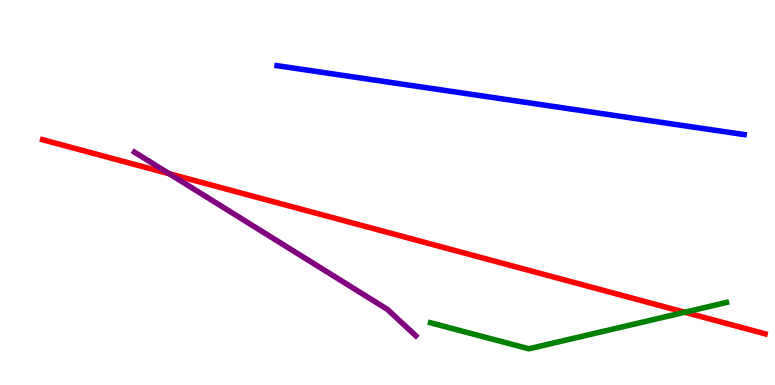[{'lines': ['blue', 'red'], 'intersections': []}, {'lines': ['green', 'red'], 'intersections': [{'x': 8.84, 'y': 1.89}]}, {'lines': ['purple', 'red'], 'intersections': [{'x': 2.18, 'y': 5.49}]}, {'lines': ['blue', 'green'], 'intersections': []}, {'lines': ['blue', 'purple'], 'intersections': []}, {'lines': ['green', 'purple'], 'intersections': []}]